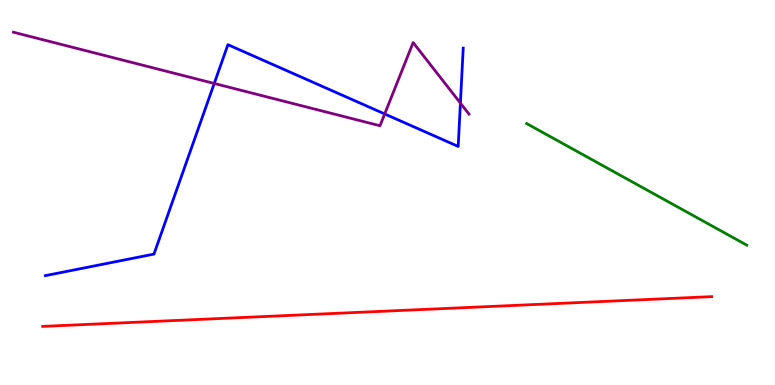[{'lines': ['blue', 'red'], 'intersections': []}, {'lines': ['green', 'red'], 'intersections': []}, {'lines': ['purple', 'red'], 'intersections': []}, {'lines': ['blue', 'green'], 'intersections': []}, {'lines': ['blue', 'purple'], 'intersections': [{'x': 2.76, 'y': 7.83}, {'x': 4.96, 'y': 7.04}, {'x': 5.94, 'y': 7.32}]}, {'lines': ['green', 'purple'], 'intersections': []}]